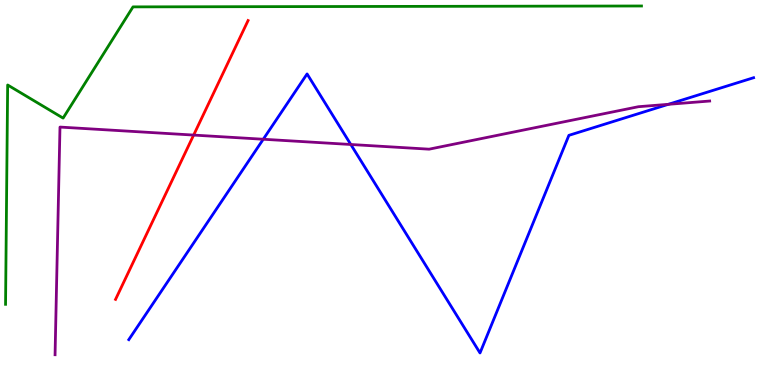[{'lines': ['blue', 'red'], 'intersections': []}, {'lines': ['green', 'red'], 'intersections': []}, {'lines': ['purple', 'red'], 'intersections': [{'x': 2.5, 'y': 6.49}]}, {'lines': ['blue', 'green'], 'intersections': []}, {'lines': ['blue', 'purple'], 'intersections': [{'x': 3.4, 'y': 6.38}, {'x': 4.53, 'y': 6.25}, {'x': 8.62, 'y': 7.29}]}, {'lines': ['green', 'purple'], 'intersections': []}]